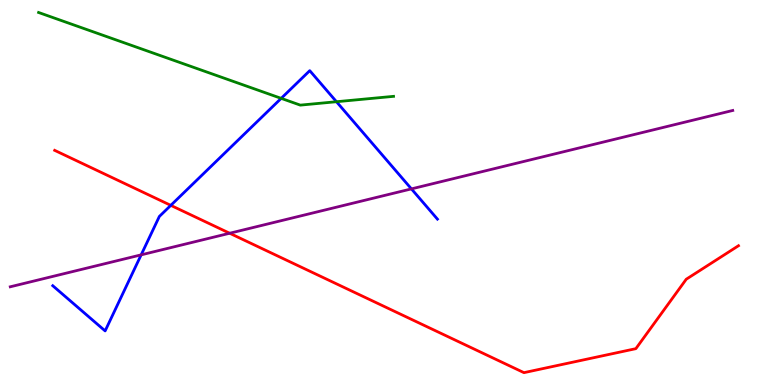[{'lines': ['blue', 'red'], 'intersections': [{'x': 2.2, 'y': 4.67}]}, {'lines': ['green', 'red'], 'intersections': []}, {'lines': ['purple', 'red'], 'intersections': [{'x': 2.96, 'y': 3.94}]}, {'lines': ['blue', 'green'], 'intersections': [{'x': 3.63, 'y': 7.45}, {'x': 4.34, 'y': 7.36}]}, {'lines': ['blue', 'purple'], 'intersections': [{'x': 1.82, 'y': 3.38}, {'x': 5.31, 'y': 5.09}]}, {'lines': ['green', 'purple'], 'intersections': []}]